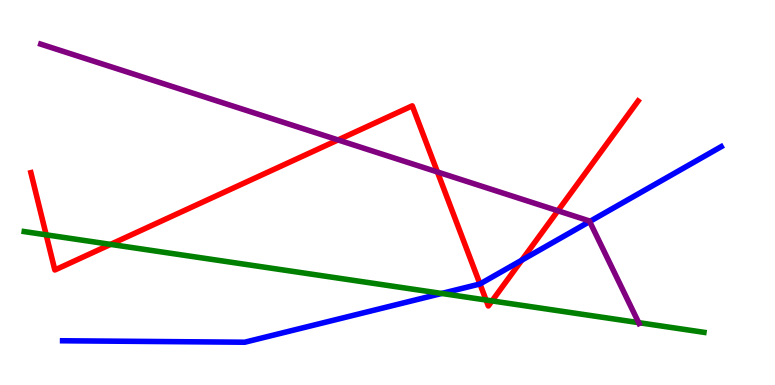[{'lines': ['blue', 'red'], 'intersections': [{'x': 6.19, 'y': 2.62}, {'x': 6.73, 'y': 3.24}]}, {'lines': ['green', 'red'], 'intersections': [{'x': 0.596, 'y': 3.9}, {'x': 1.43, 'y': 3.65}, {'x': 6.27, 'y': 2.21}, {'x': 6.35, 'y': 2.18}]}, {'lines': ['purple', 'red'], 'intersections': [{'x': 4.36, 'y': 6.37}, {'x': 5.64, 'y': 5.53}, {'x': 7.2, 'y': 4.53}]}, {'lines': ['blue', 'green'], 'intersections': [{'x': 5.7, 'y': 2.38}]}, {'lines': ['blue', 'purple'], 'intersections': [{'x': 7.61, 'y': 4.25}]}, {'lines': ['green', 'purple'], 'intersections': [{'x': 8.24, 'y': 1.62}]}]